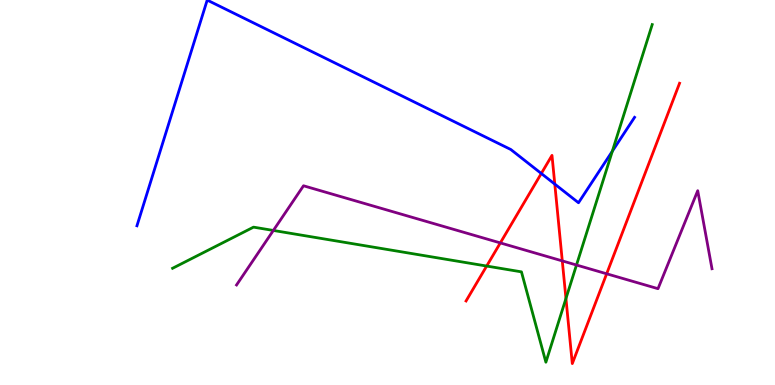[{'lines': ['blue', 'red'], 'intersections': [{'x': 6.98, 'y': 5.49}, {'x': 7.16, 'y': 5.22}]}, {'lines': ['green', 'red'], 'intersections': [{'x': 6.28, 'y': 3.09}, {'x': 7.3, 'y': 2.25}]}, {'lines': ['purple', 'red'], 'intersections': [{'x': 6.46, 'y': 3.69}, {'x': 7.26, 'y': 3.22}, {'x': 7.83, 'y': 2.89}]}, {'lines': ['blue', 'green'], 'intersections': [{'x': 7.9, 'y': 6.07}]}, {'lines': ['blue', 'purple'], 'intersections': []}, {'lines': ['green', 'purple'], 'intersections': [{'x': 3.53, 'y': 4.01}, {'x': 7.44, 'y': 3.12}]}]